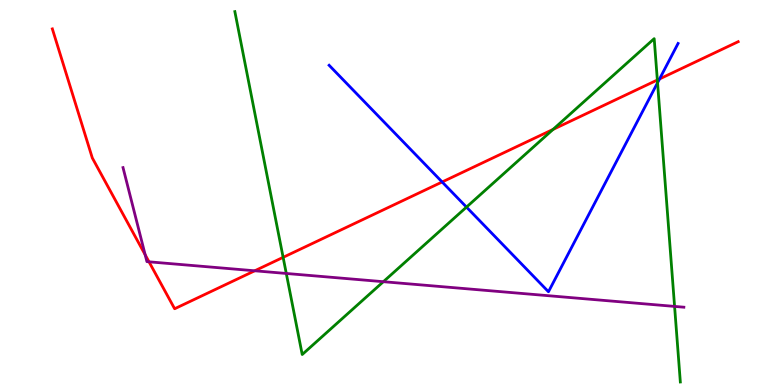[{'lines': ['blue', 'red'], 'intersections': [{'x': 5.71, 'y': 5.27}, {'x': 8.51, 'y': 7.95}]}, {'lines': ['green', 'red'], 'intersections': [{'x': 3.65, 'y': 3.32}, {'x': 7.14, 'y': 6.64}, {'x': 8.48, 'y': 7.92}]}, {'lines': ['purple', 'red'], 'intersections': [{'x': 1.87, 'y': 3.38}, {'x': 1.92, 'y': 3.2}, {'x': 3.29, 'y': 2.97}]}, {'lines': ['blue', 'green'], 'intersections': [{'x': 6.02, 'y': 4.62}, {'x': 8.48, 'y': 7.85}]}, {'lines': ['blue', 'purple'], 'intersections': []}, {'lines': ['green', 'purple'], 'intersections': [{'x': 3.69, 'y': 2.9}, {'x': 4.95, 'y': 2.68}, {'x': 8.7, 'y': 2.04}]}]